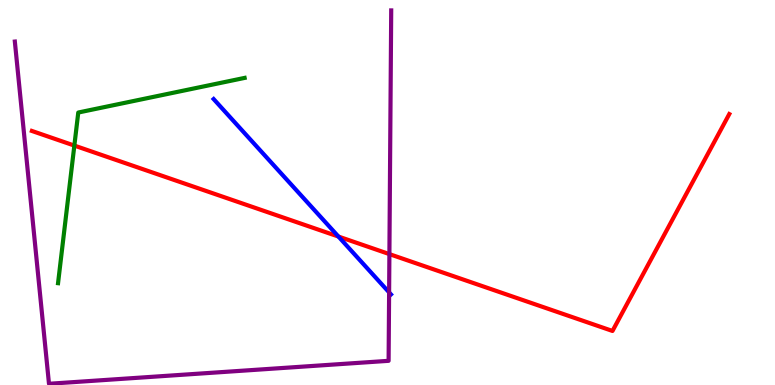[{'lines': ['blue', 'red'], 'intersections': [{'x': 4.37, 'y': 3.86}]}, {'lines': ['green', 'red'], 'intersections': [{'x': 0.959, 'y': 6.22}]}, {'lines': ['purple', 'red'], 'intersections': [{'x': 5.02, 'y': 3.4}]}, {'lines': ['blue', 'green'], 'intersections': []}, {'lines': ['blue', 'purple'], 'intersections': [{'x': 5.02, 'y': 2.41}]}, {'lines': ['green', 'purple'], 'intersections': []}]